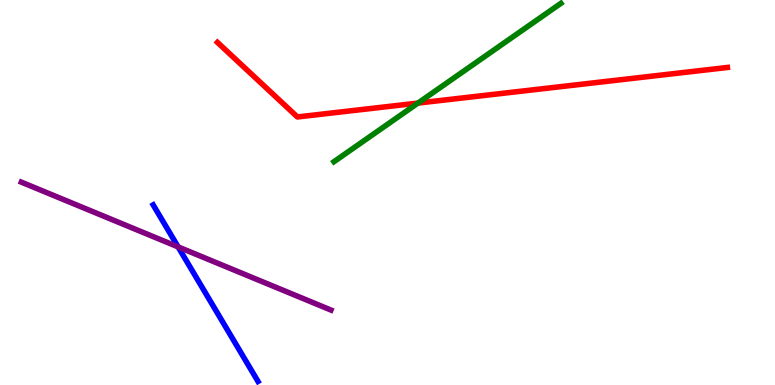[{'lines': ['blue', 'red'], 'intersections': []}, {'lines': ['green', 'red'], 'intersections': [{'x': 5.39, 'y': 7.32}]}, {'lines': ['purple', 'red'], 'intersections': []}, {'lines': ['blue', 'green'], 'intersections': []}, {'lines': ['blue', 'purple'], 'intersections': [{'x': 2.3, 'y': 3.59}]}, {'lines': ['green', 'purple'], 'intersections': []}]